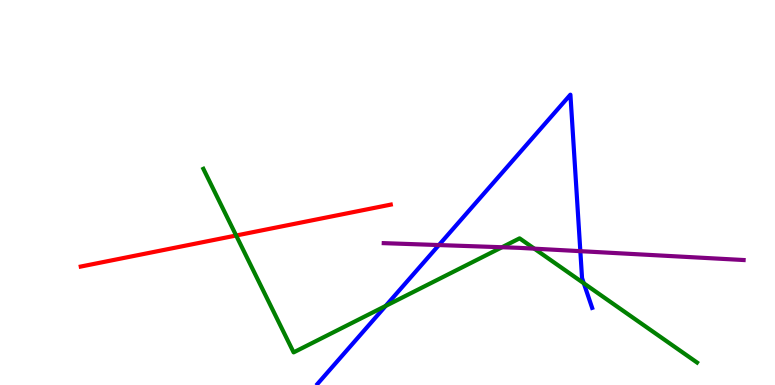[{'lines': ['blue', 'red'], 'intersections': []}, {'lines': ['green', 'red'], 'intersections': [{'x': 3.05, 'y': 3.88}]}, {'lines': ['purple', 'red'], 'intersections': []}, {'lines': ['blue', 'green'], 'intersections': [{'x': 4.98, 'y': 2.05}, {'x': 7.53, 'y': 2.64}]}, {'lines': ['blue', 'purple'], 'intersections': [{'x': 5.66, 'y': 3.63}, {'x': 7.49, 'y': 3.48}]}, {'lines': ['green', 'purple'], 'intersections': [{'x': 6.48, 'y': 3.58}, {'x': 6.89, 'y': 3.54}]}]